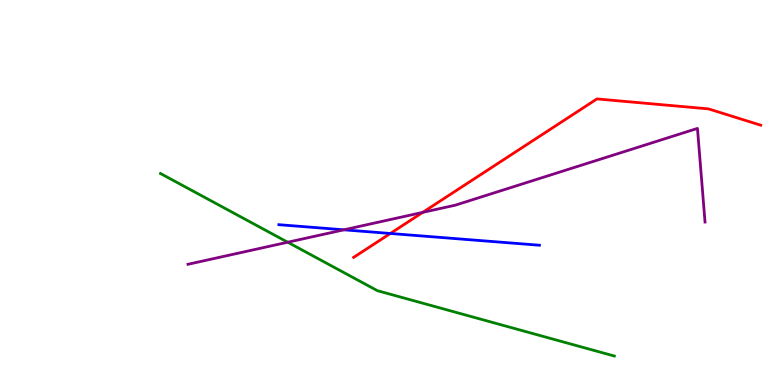[{'lines': ['blue', 'red'], 'intersections': [{'x': 5.04, 'y': 3.94}]}, {'lines': ['green', 'red'], 'intersections': []}, {'lines': ['purple', 'red'], 'intersections': [{'x': 5.45, 'y': 4.48}]}, {'lines': ['blue', 'green'], 'intersections': []}, {'lines': ['blue', 'purple'], 'intersections': [{'x': 4.44, 'y': 4.03}]}, {'lines': ['green', 'purple'], 'intersections': [{'x': 3.71, 'y': 3.71}]}]